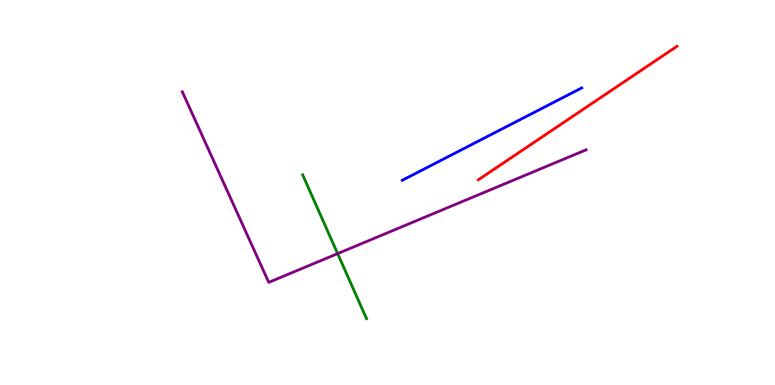[{'lines': ['blue', 'red'], 'intersections': []}, {'lines': ['green', 'red'], 'intersections': []}, {'lines': ['purple', 'red'], 'intersections': []}, {'lines': ['blue', 'green'], 'intersections': []}, {'lines': ['blue', 'purple'], 'intersections': []}, {'lines': ['green', 'purple'], 'intersections': [{'x': 4.36, 'y': 3.41}]}]